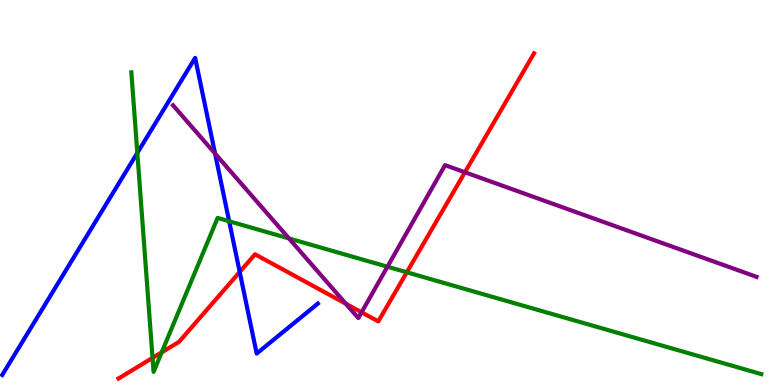[{'lines': ['blue', 'red'], 'intersections': [{'x': 3.09, 'y': 2.94}]}, {'lines': ['green', 'red'], 'intersections': [{'x': 1.97, 'y': 0.704}, {'x': 2.09, 'y': 0.848}, {'x': 5.25, 'y': 2.93}]}, {'lines': ['purple', 'red'], 'intersections': [{'x': 4.46, 'y': 2.11}, {'x': 4.67, 'y': 1.89}, {'x': 6.0, 'y': 5.53}]}, {'lines': ['blue', 'green'], 'intersections': [{'x': 1.77, 'y': 6.03}, {'x': 2.96, 'y': 4.25}]}, {'lines': ['blue', 'purple'], 'intersections': [{'x': 2.78, 'y': 6.01}]}, {'lines': ['green', 'purple'], 'intersections': [{'x': 3.73, 'y': 3.81}, {'x': 5.0, 'y': 3.07}]}]